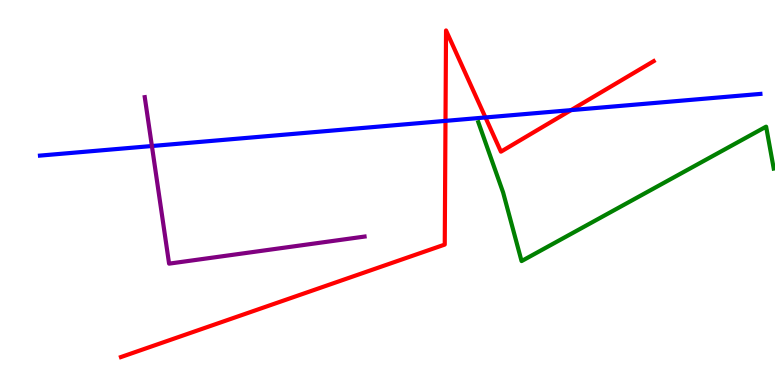[{'lines': ['blue', 'red'], 'intersections': [{'x': 5.75, 'y': 6.86}, {'x': 6.26, 'y': 6.95}, {'x': 7.37, 'y': 7.14}]}, {'lines': ['green', 'red'], 'intersections': []}, {'lines': ['purple', 'red'], 'intersections': []}, {'lines': ['blue', 'green'], 'intersections': []}, {'lines': ['blue', 'purple'], 'intersections': [{'x': 1.96, 'y': 6.21}]}, {'lines': ['green', 'purple'], 'intersections': []}]